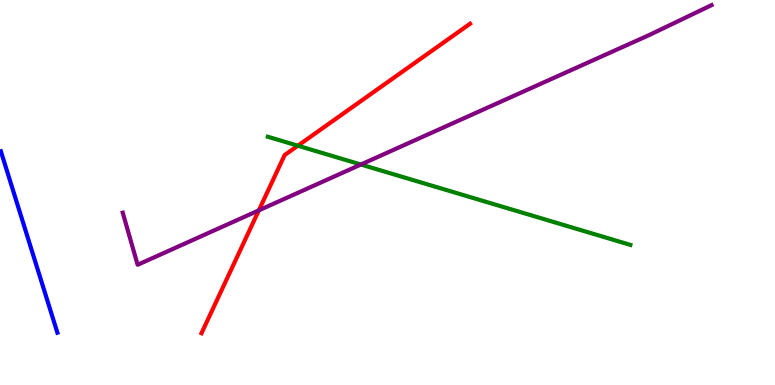[{'lines': ['blue', 'red'], 'intersections': []}, {'lines': ['green', 'red'], 'intersections': [{'x': 3.84, 'y': 6.22}]}, {'lines': ['purple', 'red'], 'intersections': [{'x': 3.34, 'y': 4.54}]}, {'lines': ['blue', 'green'], 'intersections': []}, {'lines': ['blue', 'purple'], 'intersections': []}, {'lines': ['green', 'purple'], 'intersections': [{'x': 4.66, 'y': 5.73}]}]